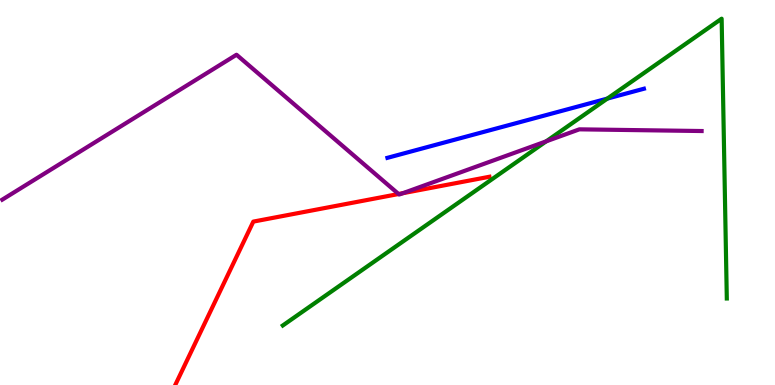[{'lines': ['blue', 'red'], 'intersections': []}, {'lines': ['green', 'red'], 'intersections': []}, {'lines': ['purple', 'red'], 'intersections': [{'x': 5.14, 'y': 4.96}, {'x': 5.2, 'y': 4.98}]}, {'lines': ['blue', 'green'], 'intersections': [{'x': 7.84, 'y': 7.44}]}, {'lines': ['blue', 'purple'], 'intersections': []}, {'lines': ['green', 'purple'], 'intersections': [{'x': 7.05, 'y': 6.33}]}]